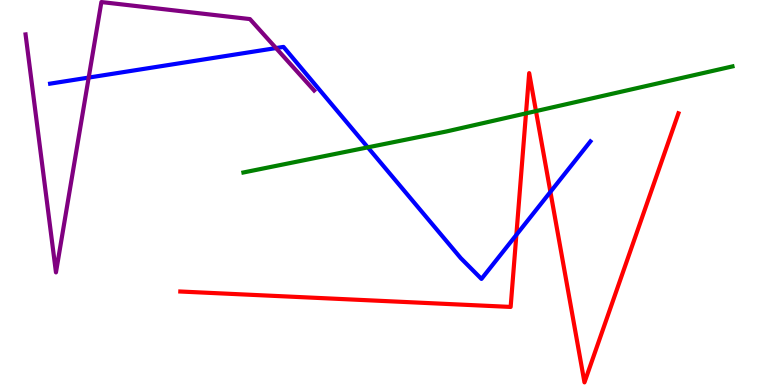[{'lines': ['blue', 'red'], 'intersections': [{'x': 6.66, 'y': 3.9}, {'x': 7.1, 'y': 5.02}]}, {'lines': ['green', 'red'], 'intersections': [{'x': 6.79, 'y': 7.06}, {'x': 6.92, 'y': 7.11}]}, {'lines': ['purple', 'red'], 'intersections': []}, {'lines': ['blue', 'green'], 'intersections': [{'x': 4.75, 'y': 6.17}]}, {'lines': ['blue', 'purple'], 'intersections': [{'x': 1.14, 'y': 7.98}, {'x': 3.56, 'y': 8.75}]}, {'lines': ['green', 'purple'], 'intersections': []}]